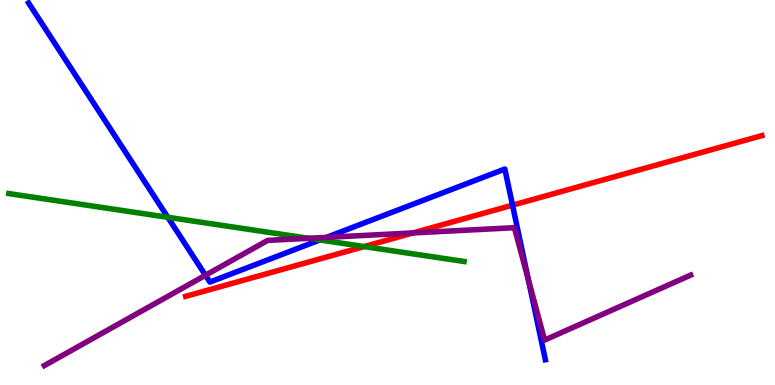[{'lines': ['blue', 'red'], 'intersections': [{'x': 6.61, 'y': 4.67}]}, {'lines': ['green', 'red'], 'intersections': [{'x': 4.7, 'y': 3.6}]}, {'lines': ['purple', 'red'], 'intersections': [{'x': 5.33, 'y': 3.95}]}, {'lines': ['blue', 'green'], 'intersections': [{'x': 2.17, 'y': 4.36}, {'x': 4.13, 'y': 3.77}]}, {'lines': ['blue', 'purple'], 'intersections': [{'x': 2.65, 'y': 2.85}, {'x': 4.21, 'y': 3.83}, {'x': 6.82, 'y': 2.74}]}, {'lines': ['green', 'purple'], 'intersections': [{'x': 3.98, 'y': 3.81}]}]